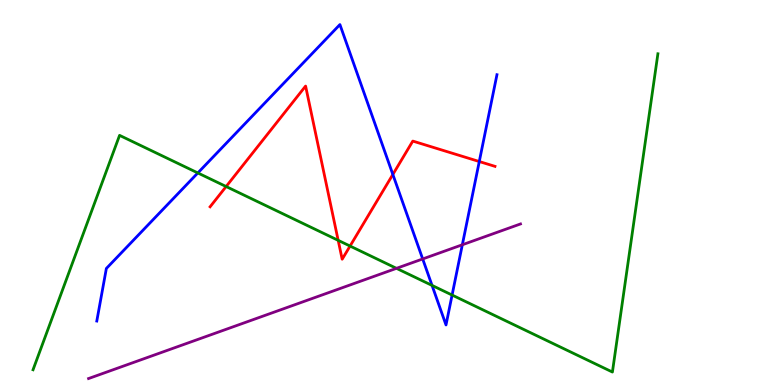[{'lines': ['blue', 'red'], 'intersections': [{'x': 5.07, 'y': 5.47}, {'x': 6.18, 'y': 5.8}]}, {'lines': ['green', 'red'], 'intersections': [{'x': 2.92, 'y': 5.16}, {'x': 4.36, 'y': 3.76}, {'x': 4.52, 'y': 3.61}]}, {'lines': ['purple', 'red'], 'intersections': []}, {'lines': ['blue', 'green'], 'intersections': [{'x': 2.55, 'y': 5.51}, {'x': 5.57, 'y': 2.59}, {'x': 5.83, 'y': 2.34}]}, {'lines': ['blue', 'purple'], 'intersections': [{'x': 5.45, 'y': 3.27}, {'x': 5.97, 'y': 3.64}]}, {'lines': ['green', 'purple'], 'intersections': [{'x': 5.12, 'y': 3.03}]}]